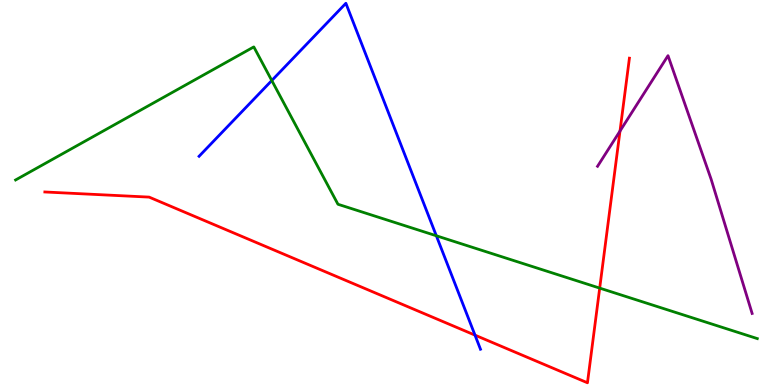[{'lines': ['blue', 'red'], 'intersections': [{'x': 6.13, 'y': 1.29}]}, {'lines': ['green', 'red'], 'intersections': [{'x': 7.74, 'y': 2.52}]}, {'lines': ['purple', 'red'], 'intersections': [{'x': 8.0, 'y': 6.6}]}, {'lines': ['blue', 'green'], 'intersections': [{'x': 3.51, 'y': 7.91}, {'x': 5.63, 'y': 3.88}]}, {'lines': ['blue', 'purple'], 'intersections': []}, {'lines': ['green', 'purple'], 'intersections': []}]